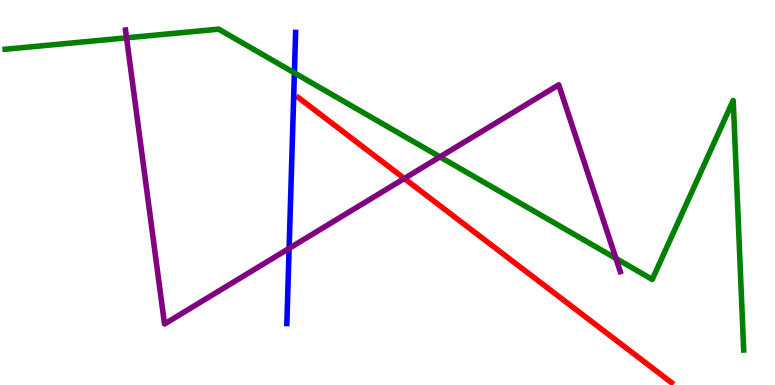[{'lines': ['blue', 'red'], 'intersections': []}, {'lines': ['green', 'red'], 'intersections': []}, {'lines': ['purple', 'red'], 'intersections': [{'x': 5.22, 'y': 5.36}]}, {'lines': ['blue', 'green'], 'intersections': [{'x': 3.8, 'y': 8.11}]}, {'lines': ['blue', 'purple'], 'intersections': [{'x': 3.73, 'y': 3.55}]}, {'lines': ['green', 'purple'], 'intersections': [{'x': 1.63, 'y': 9.02}, {'x': 5.68, 'y': 5.93}, {'x': 7.95, 'y': 3.29}]}]